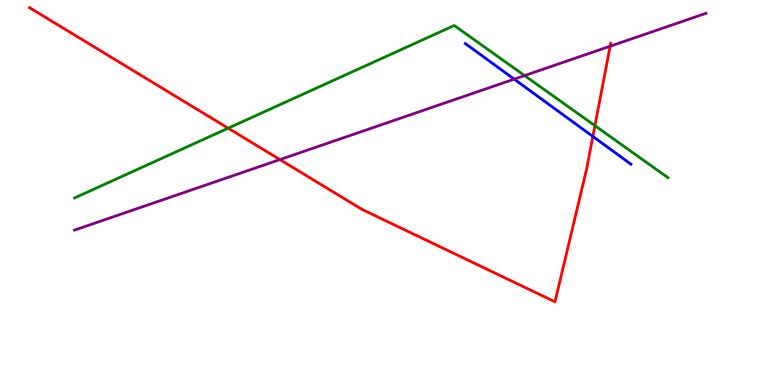[{'lines': ['blue', 'red'], 'intersections': [{'x': 7.65, 'y': 6.46}]}, {'lines': ['green', 'red'], 'intersections': [{'x': 2.94, 'y': 6.67}, {'x': 7.68, 'y': 6.74}]}, {'lines': ['purple', 'red'], 'intersections': [{'x': 3.61, 'y': 5.85}, {'x': 7.87, 'y': 8.8}]}, {'lines': ['blue', 'green'], 'intersections': []}, {'lines': ['blue', 'purple'], 'intersections': [{'x': 6.63, 'y': 7.94}]}, {'lines': ['green', 'purple'], 'intersections': [{'x': 6.77, 'y': 8.04}]}]